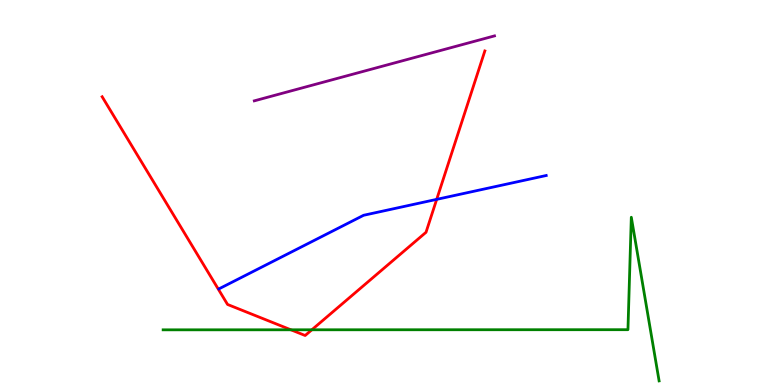[{'lines': ['blue', 'red'], 'intersections': [{'x': 5.63, 'y': 4.82}]}, {'lines': ['green', 'red'], 'intersections': [{'x': 3.75, 'y': 1.43}, {'x': 4.02, 'y': 1.43}]}, {'lines': ['purple', 'red'], 'intersections': []}, {'lines': ['blue', 'green'], 'intersections': []}, {'lines': ['blue', 'purple'], 'intersections': []}, {'lines': ['green', 'purple'], 'intersections': []}]